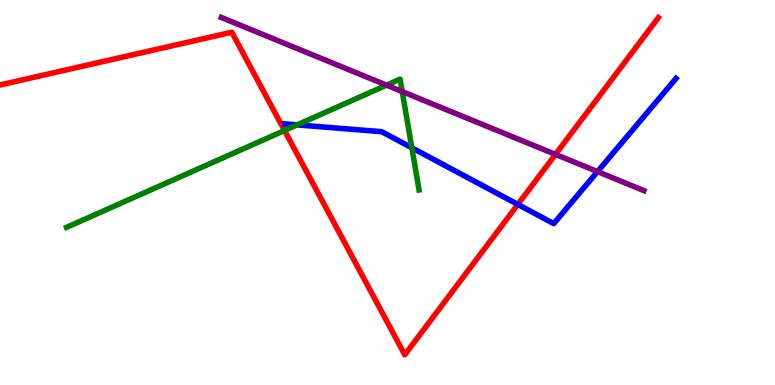[{'lines': ['blue', 'red'], 'intersections': [{'x': 6.68, 'y': 4.69}]}, {'lines': ['green', 'red'], 'intersections': [{'x': 3.67, 'y': 6.61}]}, {'lines': ['purple', 'red'], 'intersections': [{'x': 7.17, 'y': 5.99}]}, {'lines': ['blue', 'green'], 'intersections': [{'x': 3.83, 'y': 6.76}, {'x': 5.31, 'y': 6.16}]}, {'lines': ['blue', 'purple'], 'intersections': [{'x': 7.71, 'y': 5.54}]}, {'lines': ['green', 'purple'], 'intersections': [{'x': 4.99, 'y': 7.79}, {'x': 5.19, 'y': 7.62}]}]